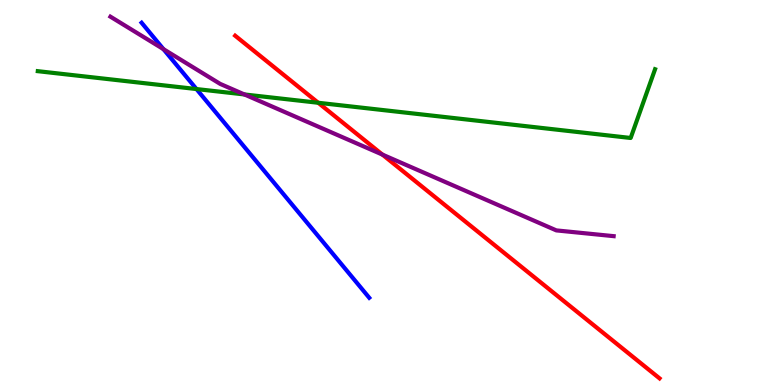[{'lines': ['blue', 'red'], 'intersections': []}, {'lines': ['green', 'red'], 'intersections': [{'x': 4.11, 'y': 7.33}]}, {'lines': ['purple', 'red'], 'intersections': [{'x': 4.93, 'y': 5.98}]}, {'lines': ['blue', 'green'], 'intersections': [{'x': 2.54, 'y': 7.69}]}, {'lines': ['blue', 'purple'], 'intersections': [{'x': 2.11, 'y': 8.72}]}, {'lines': ['green', 'purple'], 'intersections': [{'x': 3.15, 'y': 7.55}]}]